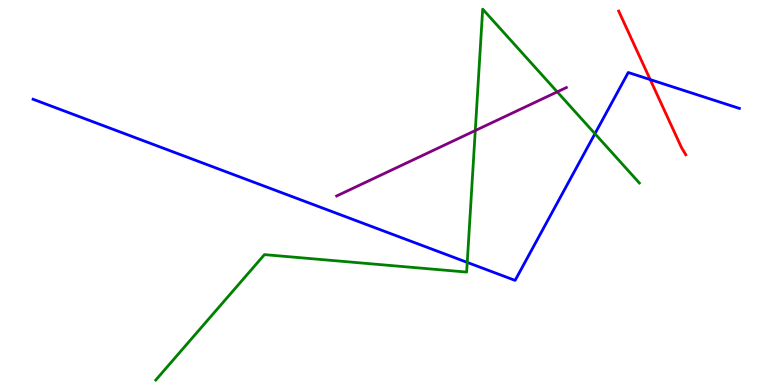[{'lines': ['blue', 'red'], 'intersections': [{'x': 8.39, 'y': 7.93}]}, {'lines': ['green', 'red'], 'intersections': []}, {'lines': ['purple', 'red'], 'intersections': []}, {'lines': ['blue', 'green'], 'intersections': [{'x': 6.03, 'y': 3.18}, {'x': 7.68, 'y': 6.53}]}, {'lines': ['blue', 'purple'], 'intersections': []}, {'lines': ['green', 'purple'], 'intersections': [{'x': 6.13, 'y': 6.61}, {'x': 7.19, 'y': 7.61}]}]